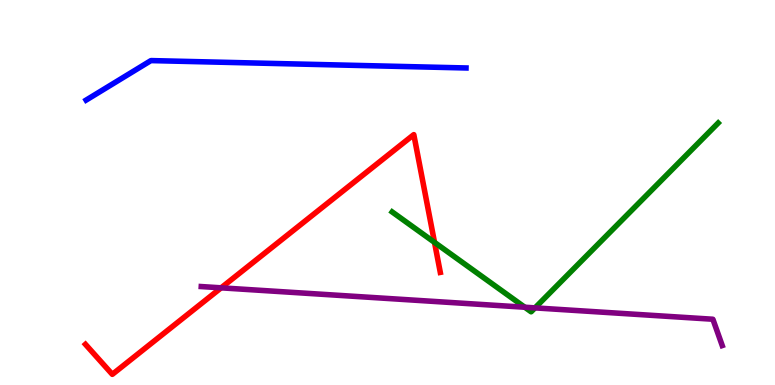[{'lines': ['blue', 'red'], 'intersections': []}, {'lines': ['green', 'red'], 'intersections': [{'x': 5.61, 'y': 3.7}]}, {'lines': ['purple', 'red'], 'intersections': [{'x': 2.85, 'y': 2.52}]}, {'lines': ['blue', 'green'], 'intersections': []}, {'lines': ['blue', 'purple'], 'intersections': []}, {'lines': ['green', 'purple'], 'intersections': [{'x': 6.77, 'y': 2.02}, {'x': 6.9, 'y': 2.0}]}]